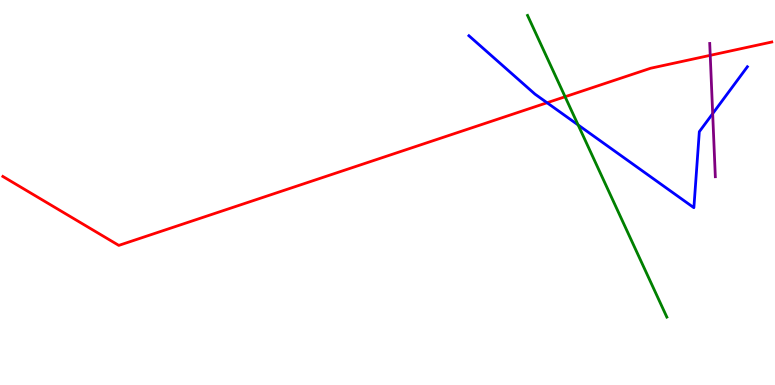[{'lines': ['blue', 'red'], 'intersections': [{'x': 7.06, 'y': 7.33}]}, {'lines': ['green', 'red'], 'intersections': [{'x': 7.29, 'y': 7.49}]}, {'lines': ['purple', 'red'], 'intersections': [{'x': 9.16, 'y': 8.56}]}, {'lines': ['blue', 'green'], 'intersections': [{'x': 7.46, 'y': 6.75}]}, {'lines': ['blue', 'purple'], 'intersections': [{'x': 9.2, 'y': 7.05}]}, {'lines': ['green', 'purple'], 'intersections': []}]